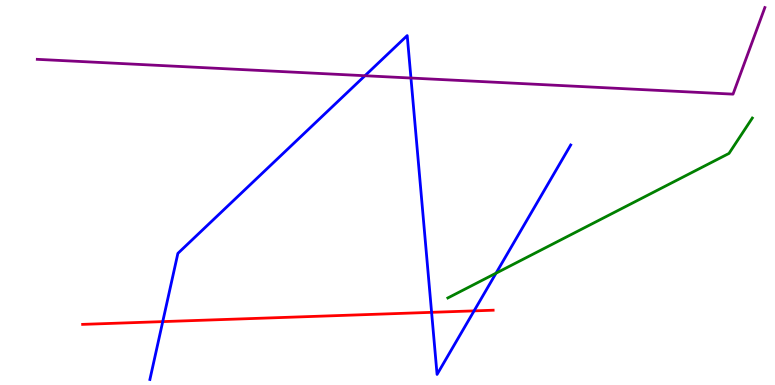[{'lines': ['blue', 'red'], 'intersections': [{'x': 2.1, 'y': 1.65}, {'x': 5.57, 'y': 1.89}, {'x': 6.12, 'y': 1.93}]}, {'lines': ['green', 'red'], 'intersections': []}, {'lines': ['purple', 'red'], 'intersections': []}, {'lines': ['blue', 'green'], 'intersections': [{'x': 6.4, 'y': 2.9}]}, {'lines': ['blue', 'purple'], 'intersections': [{'x': 4.71, 'y': 8.03}, {'x': 5.3, 'y': 7.97}]}, {'lines': ['green', 'purple'], 'intersections': []}]